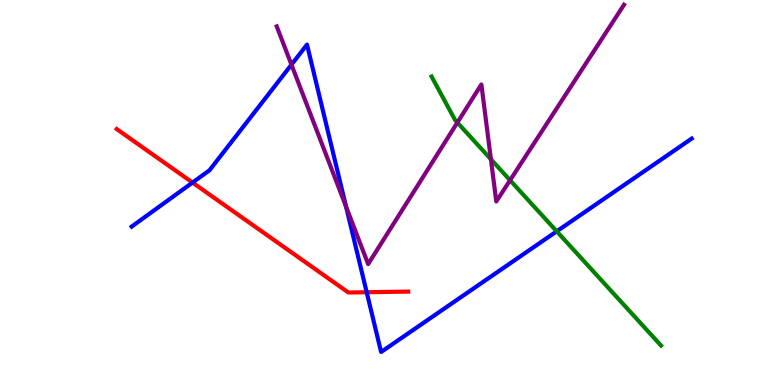[{'lines': ['blue', 'red'], 'intersections': [{'x': 2.48, 'y': 5.26}, {'x': 4.73, 'y': 2.41}]}, {'lines': ['green', 'red'], 'intersections': []}, {'lines': ['purple', 'red'], 'intersections': []}, {'lines': ['blue', 'green'], 'intersections': [{'x': 7.18, 'y': 3.99}]}, {'lines': ['blue', 'purple'], 'intersections': [{'x': 3.76, 'y': 8.32}, {'x': 4.47, 'y': 4.63}]}, {'lines': ['green', 'purple'], 'intersections': [{'x': 5.9, 'y': 6.82}, {'x': 6.33, 'y': 5.86}, {'x': 6.58, 'y': 5.32}]}]